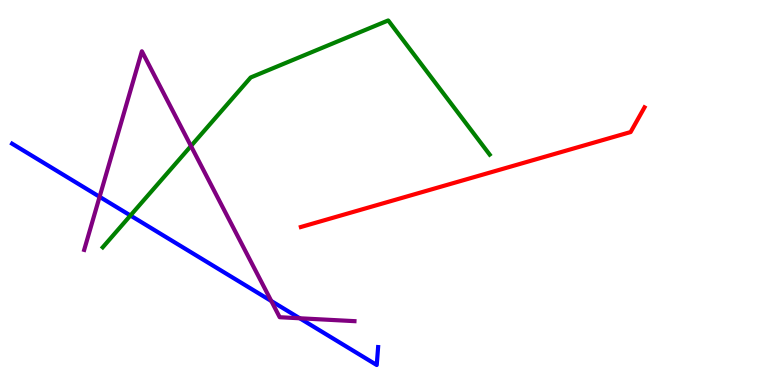[{'lines': ['blue', 'red'], 'intersections': []}, {'lines': ['green', 'red'], 'intersections': []}, {'lines': ['purple', 'red'], 'intersections': []}, {'lines': ['blue', 'green'], 'intersections': [{'x': 1.68, 'y': 4.4}]}, {'lines': ['blue', 'purple'], 'intersections': [{'x': 1.29, 'y': 4.89}, {'x': 3.5, 'y': 2.18}, {'x': 3.87, 'y': 1.73}]}, {'lines': ['green', 'purple'], 'intersections': [{'x': 2.46, 'y': 6.21}]}]